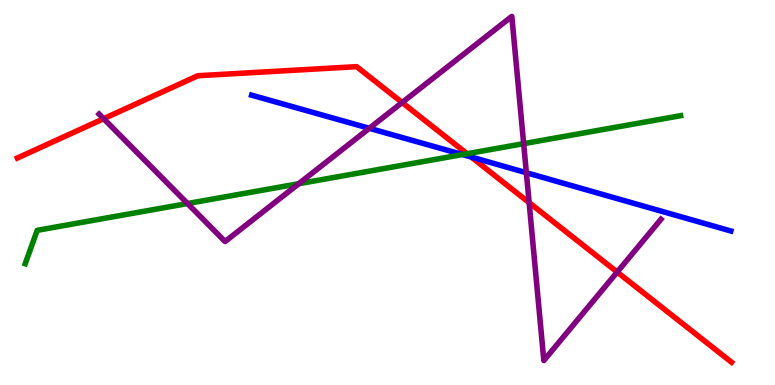[{'lines': ['blue', 'red'], 'intersections': [{'x': 6.08, 'y': 5.92}]}, {'lines': ['green', 'red'], 'intersections': [{'x': 6.03, 'y': 6.01}]}, {'lines': ['purple', 'red'], 'intersections': [{'x': 1.34, 'y': 6.92}, {'x': 5.19, 'y': 7.34}, {'x': 6.83, 'y': 4.74}, {'x': 7.96, 'y': 2.93}]}, {'lines': ['blue', 'green'], 'intersections': [{'x': 5.97, 'y': 5.99}]}, {'lines': ['blue', 'purple'], 'intersections': [{'x': 4.77, 'y': 6.67}, {'x': 6.79, 'y': 5.51}]}, {'lines': ['green', 'purple'], 'intersections': [{'x': 2.42, 'y': 4.71}, {'x': 3.85, 'y': 5.23}, {'x': 6.76, 'y': 6.27}]}]